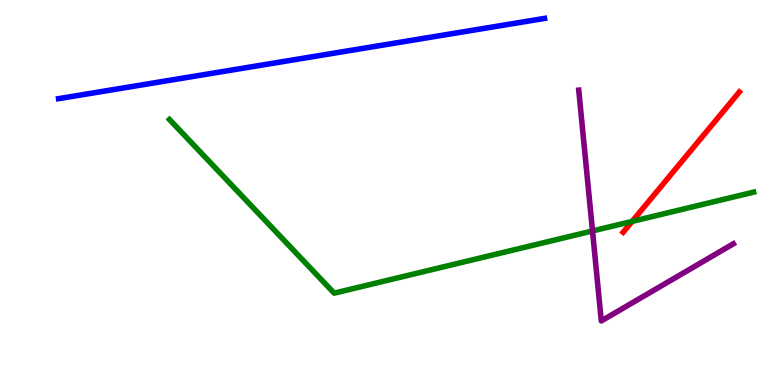[{'lines': ['blue', 'red'], 'intersections': []}, {'lines': ['green', 'red'], 'intersections': [{'x': 8.16, 'y': 4.25}]}, {'lines': ['purple', 'red'], 'intersections': []}, {'lines': ['blue', 'green'], 'intersections': []}, {'lines': ['blue', 'purple'], 'intersections': []}, {'lines': ['green', 'purple'], 'intersections': [{'x': 7.65, 'y': 4.0}]}]